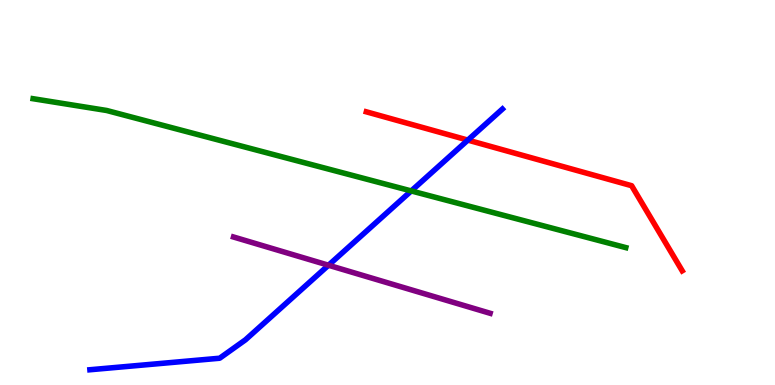[{'lines': ['blue', 'red'], 'intersections': [{'x': 6.04, 'y': 6.36}]}, {'lines': ['green', 'red'], 'intersections': []}, {'lines': ['purple', 'red'], 'intersections': []}, {'lines': ['blue', 'green'], 'intersections': [{'x': 5.31, 'y': 5.04}]}, {'lines': ['blue', 'purple'], 'intersections': [{'x': 4.24, 'y': 3.11}]}, {'lines': ['green', 'purple'], 'intersections': []}]